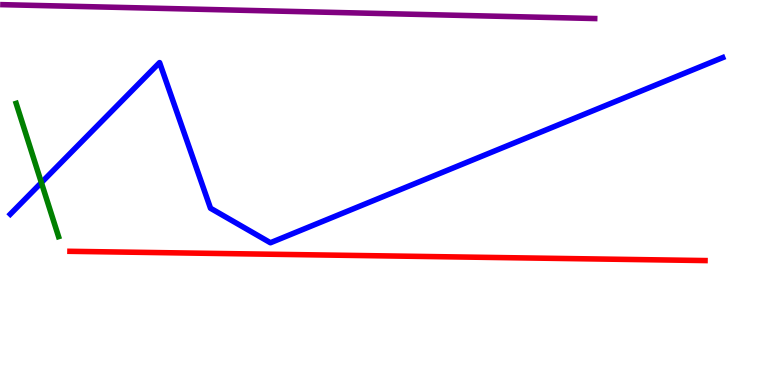[{'lines': ['blue', 'red'], 'intersections': []}, {'lines': ['green', 'red'], 'intersections': []}, {'lines': ['purple', 'red'], 'intersections': []}, {'lines': ['blue', 'green'], 'intersections': [{'x': 0.534, 'y': 5.26}]}, {'lines': ['blue', 'purple'], 'intersections': []}, {'lines': ['green', 'purple'], 'intersections': []}]